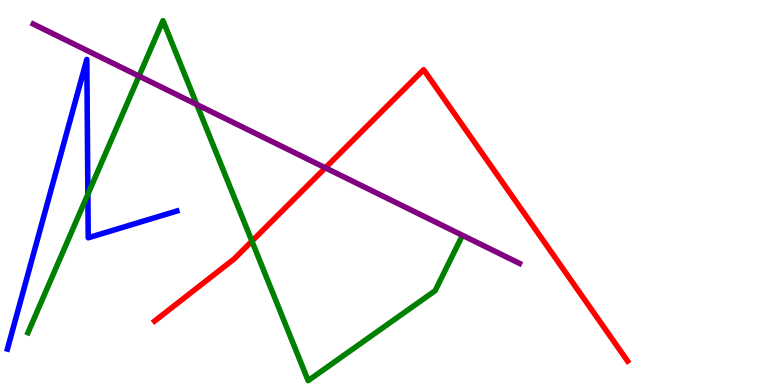[{'lines': ['blue', 'red'], 'intersections': []}, {'lines': ['green', 'red'], 'intersections': [{'x': 3.25, 'y': 3.74}]}, {'lines': ['purple', 'red'], 'intersections': [{'x': 4.2, 'y': 5.64}]}, {'lines': ['blue', 'green'], 'intersections': [{'x': 1.13, 'y': 4.95}]}, {'lines': ['blue', 'purple'], 'intersections': []}, {'lines': ['green', 'purple'], 'intersections': [{'x': 1.79, 'y': 8.02}, {'x': 2.54, 'y': 7.28}]}]